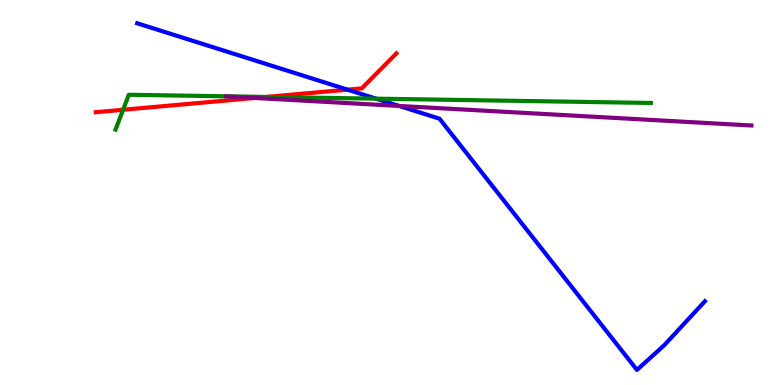[{'lines': ['blue', 'red'], 'intersections': [{'x': 4.48, 'y': 7.67}]}, {'lines': ['green', 'red'], 'intersections': [{'x': 1.59, 'y': 7.15}, {'x': 3.44, 'y': 7.48}]}, {'lines': ['purple', 'red'], 'intersections': [{'x': 3.29, 'y': 7.46}]}, {'lines': ['blue', 'green'], 'intersections': [{'x': 4.85, 'y': 7.44}]}, {'lines': ['blue', 'purple'], 'intersections': [{'x': 5.15, 'y': 7.25}]}, {'lines': ['green', 'purple'], 'intersections': []}]